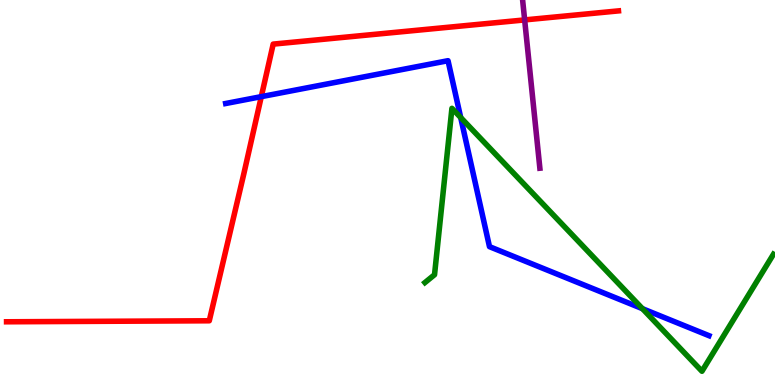[{'lines': ['blue', 'red'], 'intersections': [{'x': 3.37, 'y': 7.49}]}, {'lines': ['green', 'red'], 'intersections': []}, {'lines': ['purple', 'red'], 'intersections': [{'x': 6.77, 'y': 9.48}]}, {'lines': ['blue', 'green'], 'intersections': [{'x': 5.94, 'y': 6.95}, {'x': 8.29, 'y': 1.98}]}, {'lines': ['blue', 'purple'], 'intersections': []}, {'lines': ['green', 'purple'], 'intersections': []}]